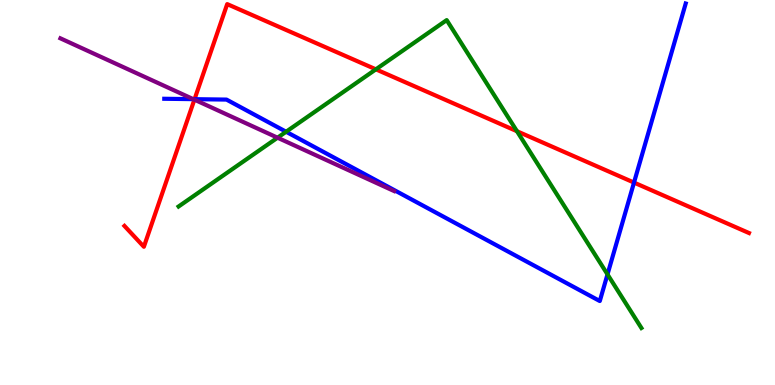[{'lines': ['blue', 'red'], 'intersections': [{'x': 2.51, 'y': 7.42}, {'x': 8.18, 'y': 5.26}]}, {'lines': ['green', 'red'], 'intersections': [{'x': 4.85, 'y': 8.2}, {'x': 6.67, 'y': 6.59}]}, {'lines': ['purple', 'red'], 'intersections': [{'x': 2.51, 'y': 7.41}]}, {'lines': ['blue', 'green'], 'intersections': [{'x': 3.69, 'y': 6.58}, {'x': 7.84, 'y': 2.87}]}, {'lines': ['blue', 'purple'], 'intersections': [{'x': 2.49, 'y': 7.42}]}, {'lines': ['green', 'purple'], 'intersections': [{'x': 3.58, 'y': 6.42}]}]